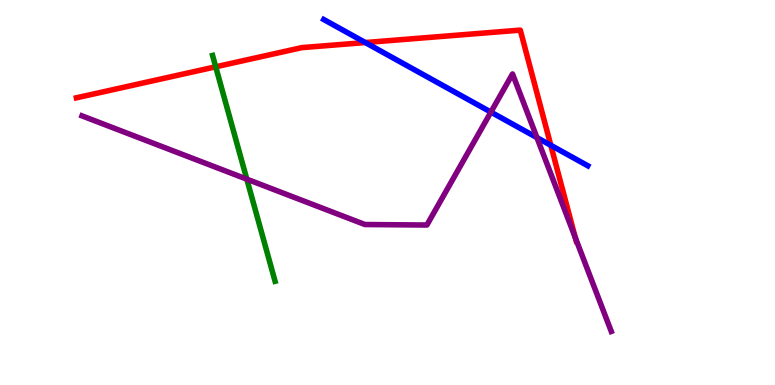[{'lines': ['blue', 'red'], 'intersections': [{'x': 4.71, 'y': 8.89}, {'x': 7.11, 'y': 6.23}]}, {'lines': ['green', 'red'], 'intersections': [{'x': 2.78, 'y': 8.26}]}, {'lines': ['purple', 'red'], 'intersections': [{'x': 7.42, 'y': 3.83}]}, {'lines': ['blue', 'green'], 'intersections': []}, {'lines': ['blue', 'purple'], 'intersections': [{'x': 6.33, 'y': 7.09}, {'x': 6.93, 'y': 6.43}]}, {'lines': ['green', 'purple'], 'intersections': [{'x': 3.18, 'y': 5.35}]}]